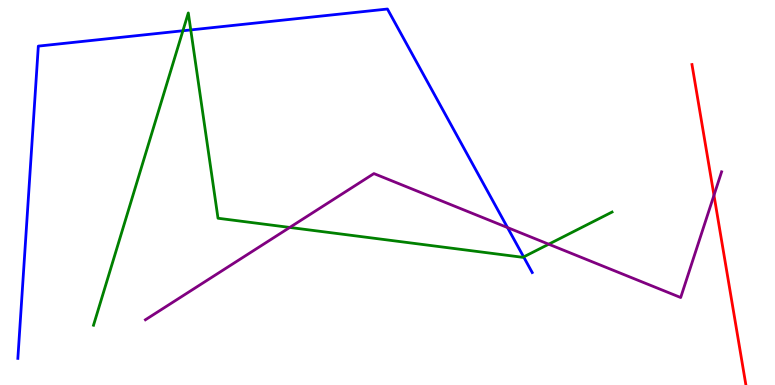[{'lines': ['blue', 'red'], 'intersections': []}, {'lines': ['green', 'red'], 'intersections': []}, {'lines': ['purple', 'red'], 'intersections': [{'x': 9.21, 'y': 4.93}]}, {'lines': ['blue', 'green'], 'intersections': [{'x': 2.36, 'y': 9.2}, {'x': 2.46, 'y': 9.22}, {'x': 6.76, 'y': 3.33}]}, {'lines': ['blue', 'purple'], 'intersections': [{'x': 6.55, 'y': 4.09}]}, {'lines': ['green', 'purple'], 'intersections': [{'x': 3.74, 'y': 4.09}, {'x': 7.08, 'y': 3.66}]}]